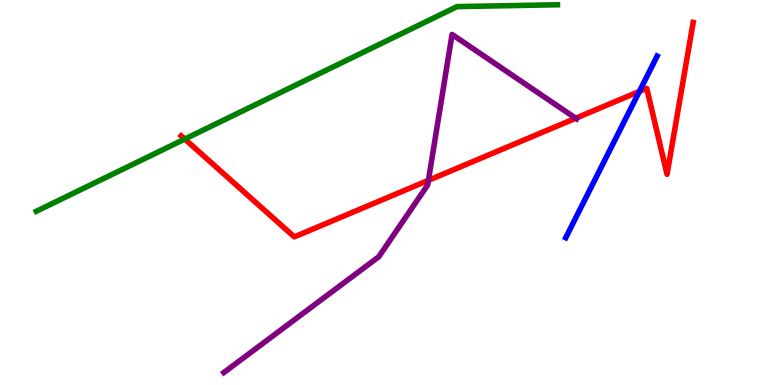[{'lines': ['blue', 'red'], 'intersections': [{'x': 8.25, 'y': 7.63}]}, {'lines': ['green', 'red'], 'intersections': [{'x': 2.38, 'y': 6.39}]}, {'lines': ['purple', 'red'], 'intersections': [{'x': 5.53, 'y': 5.32}, {'x': 7.43, 'y': 6.93}]}, {'lines': ['blue', 'green'], 'intersections': []}, {'lines': ['blue', 'purple'], 'intersections': []}, {'lines': ['green', 'purple'], 'intersections': []}]